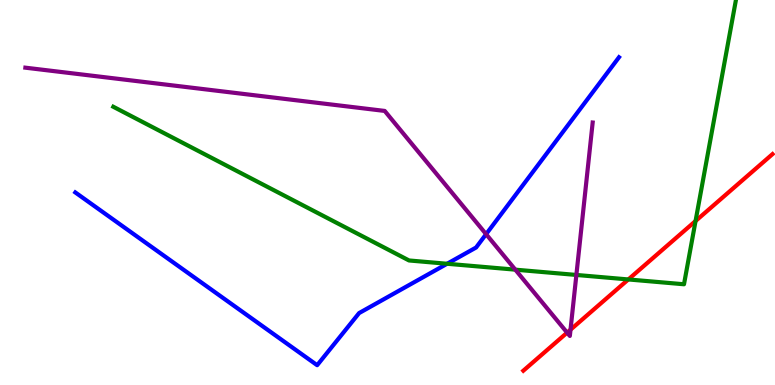[{'lines': ['blue', 'red'], 'intersections': []}, {'lines': ['green', 'red'], 'intersections': [{'x': 8.11, 'y': 2.74}, {'x': 8.97, 'y': 4.26}]}, {'lines': ['purple', 'red'], 'intersections': [{'x': 7.32, 'y': 1.36}, {'x': 7.36, 'y': 1.44}]}, {'lines': ['blue', 'green'], 'intersections': [{'x': 5.77, 'y': 3.15}]}, {'lines': ['blue', 'purple'], 'intersections': [{'x': 6.27, 'y': 3.92}]}, {'lines': ['green', 'purple'], 'intersections': [{'x': 6.65, 'y': 3.0}, {'x': 7.44, 'y': 2.86}]}]